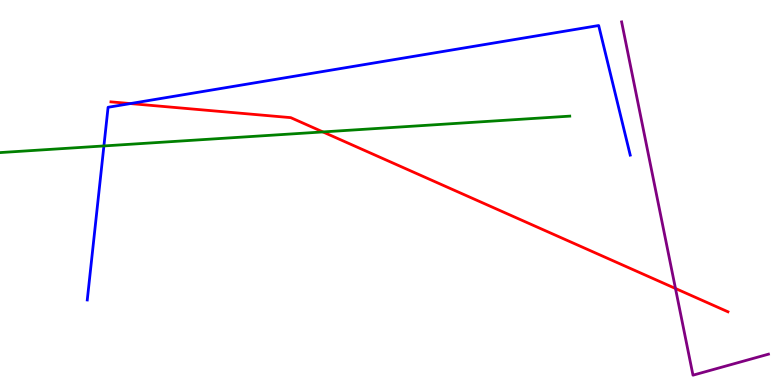[{'lines': ['blue', 'red'], 'intersections': [{'x': 1.68, 'y': 7.31}]}, {'lines': ['green', 'red'], 'intersections': [{'x': 4.17, 'y': 6.57}]}, {'lines': ['purple', 'red'], 'intersections': [{'x': 8.72, 'y': 2.51}]}, {'lines': ['blue', 'green'], 'intersections': [{'x': 1.34, 'y': 6.21}]}, {'lines': ['blue', 'purple'], 'intersections': []}, {'lines': ['green', 'purple'], 'intersections': []}]